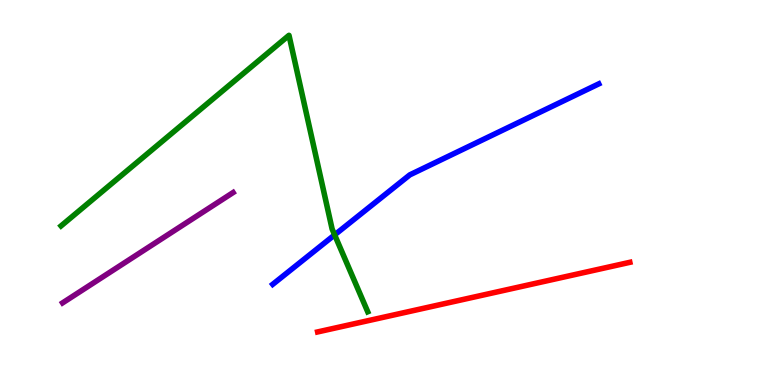[{'lines': ['blue', 'red'], 'intersections': []}, {'lines': ['green', 'red'], 'intersections': []}, {'lines': ['purple', 'red'], 'intersections': []}, {'lines': ['blue', 'green'], 'intersections': [{'x': 4.32, 'y': 3.9}]}, {'lines': ['blue', 'purple'], 'intersections': []}, {'lines': ['green', 'purple'], 'intersections': []}]